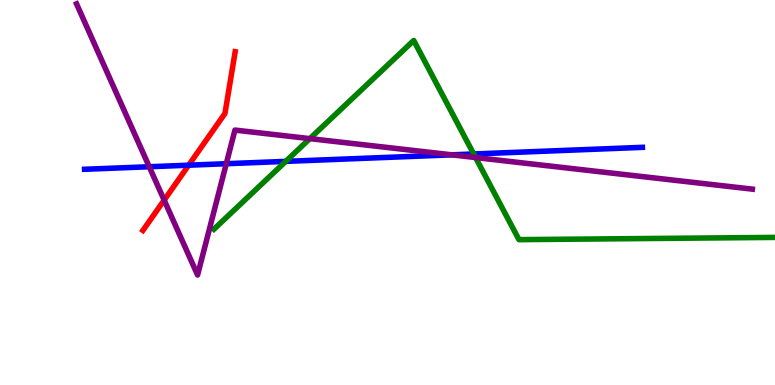[{'lines': ['blue', 'red'], 'intersections': [{'x': 2.43, 'y': 5.71}]}, {'lines': ['green', 'red'], 'intersections': []}, {'lines': ['purple', 'red'], 'intersections': [{'x': 2.12, 'y': 4.8}]}, {'lines': ['blue', 'green'], 'intersections': [{'x': 3.69, 'y': 5.81}, {'x': 6.11, 'y': 6.0}]}, {'lines': ['blue', 'purple'], 'intersections': [{'x': 1.93, 'y': 5.67}, {'x': 2.92, 'y': 5.75}, {'x': 5.83, 'y': 5.98}]}, {'lines': ['green', 'purple'], 'intersections': [{'x': 4.0, 'y': 6.4}, {'x': 6.14, 'y': 5.91}]}]